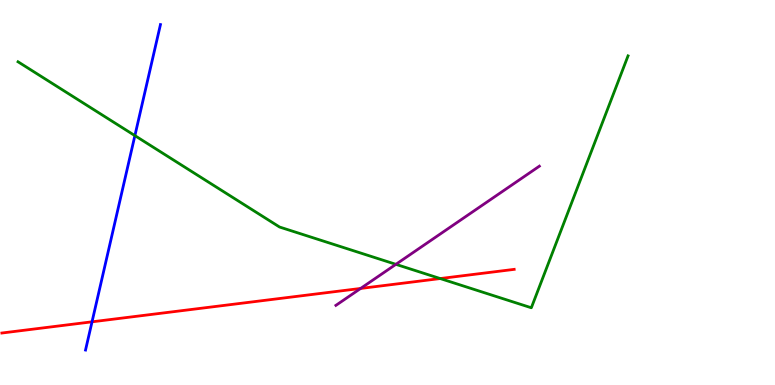[{'lines': ['blue', 'red'], 'intersections': [{'x': 1.19, 'y': 1.64}]}, {'lines': ['green', 'red'], 'intersections': [{'x': 5.68, 'y': 2.76}]}, {'lines': ['purple', 'red'], 'intersections': [{'x': 4.65, 'y': 2.51}]}, {'lines': ['blue', 'green'], 'intersections': [{'x': 1.74, 'y': 6.48}]}, {'lines': ['blue', 'purple'], 'intersections': []}, {'lines': ['green', 'purple'], 'intersections': [{'x': 5.11, 'y': 3.13}]}]